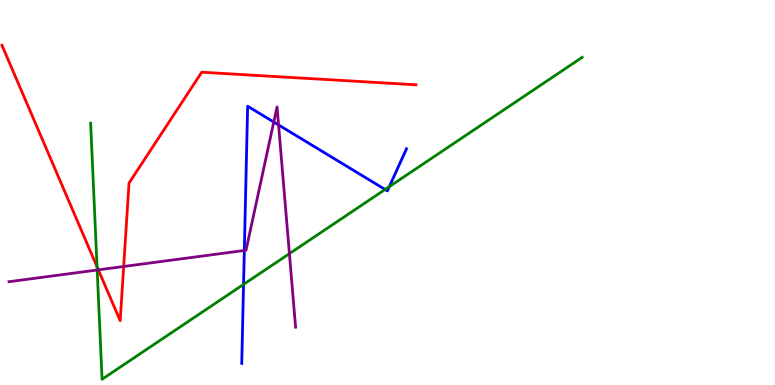[{'lines': ['blue', 'red'], 'intersections': []}, {'lines': ['green', 'red'], 'intersections': [{'x': 1.25, 'y': 3.07}]}, {'lines': ['purple', 'red'], 'intersections': [{'x': 1.27, 'y': 2.99}, {'x': 1.6, 'y': 3.08}]}, {'lines': ['blue', 'green'], 'intersections': [{'x': 3.14, 'y': 2.61}, {'x': 4.97, 'y': 5.08}, {'x': 5.02, 'y': 5.15}]}, {'lines': ['blue', 'purple'], 'intersections': [{'x': 3.15, 'y': 3.49}, {'x': 3.53, 'y': 6.83}, {'x': 3.59, 'y': 6.75}]}, {'lines': ['green', 'purple'], 'intersections': [{'x': 1.25, 'y': 2.99}, {'x': 3.73, 'y': 3.41}]}]